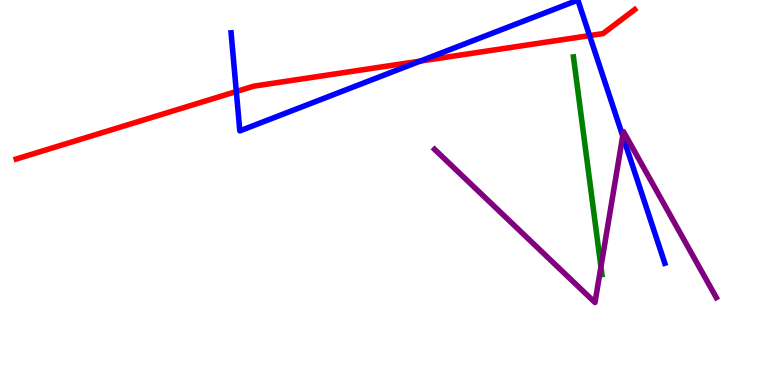[{'lines': ['blue', 'red'], 'intersections': [{'x': 3.05, 'y': 7.62}, {'x': 5.42, 'y': 8.41}, {'x': 7.61, 'y': 9.08}]}, {'lines': ['green', 'red'], 'intersections': []}, {'lines': ['purple', 'red'], 'intersections': []}, {'lines': ['blue', 'green'], 'intersections': []}, {'lines': ['blue', 'purple'], 'intersections': [{'x': 8.04, 'y': 6.47}]}, {'lines': ['green', 'purple'], 'intersections': [{'x': 7.75, 'y': 3.07}]}]